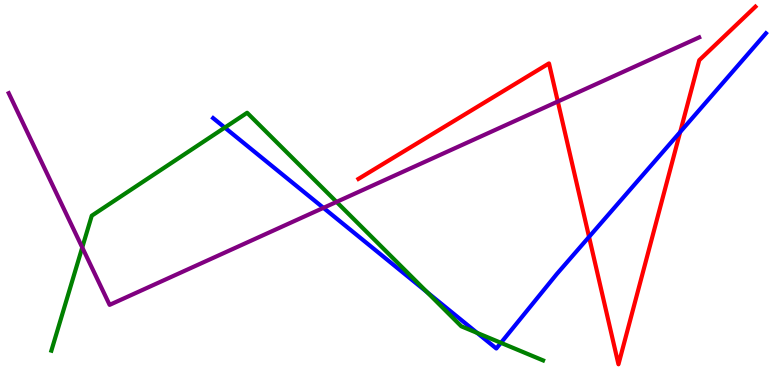[{'lines': ['blue', 'red'], 'intersections': [{'x': 7.6, 'y': 3.85}, {'x': 8.78, 'y': 6.57}]}, {'lines': ['green', 'red'], 'intersections': []}, {'lines': ['purple', 'red'], 'intersections': [{'x': 7.2, 'y': 7.36}]}, {'lines': ['blue', 'green'], 'intersections': [{'x': 2.9, 'y': 6.69}, {'x': 5.51, 'y': 2.41}, {'x': 6.16, 'y': 1.35}, {'x': 6.46, 'y': 1.1}]}, {'lines': ['blue', 'purple'], 'intersections': [{'x': 4.17, 'y': 4.6}]}, {'lines': ['green', 'purple'], 'intersections': [{'x': 1.06, 'y': 3.57}, {'x': 4.34, 'y': 4.76}]}]